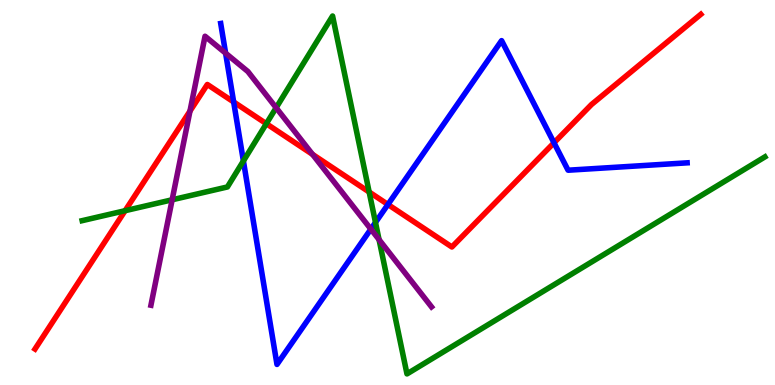[{'lines': ['blue', 'red'], 'intersections': [{'x': 3.02, 'y': 7.35}, {'x': 5.01, 'y': 4.69}, {'x': 7.15, 'y': 6.29}]}, {'lines': ['green', 'red'], 'intersections': [{'x': 1.61, 'y': 4.53}, {'x': 3.44, 'y': 6.79}, {'x': 4.76, 'y': 5.01}]}, {'lines': ['purple', 'red'], 'intersections': [{'x': 2.45, 'y': 7.11}, {'x': 4.03, 'y': 5.99}]}, {'lines': ['blue', 'green'], 'intersections': [{'x': 3.14, 'y': 5.82}, {'x': 4.84, 'y': 4.22}]}, {'lines': ['blue', 'purple'], 'intersections': [{'x': 2.91, 'y': 8.62}, {'x': 4.79, 'y': 4.05}]}, {'lines': ['green', 'purple'], 'intersections': [{'x': 2.22, 'y': 4.81}, {'x': 3.56, 'y': 7.2}, {'x': 4.89, 'y': 3.78}]}]